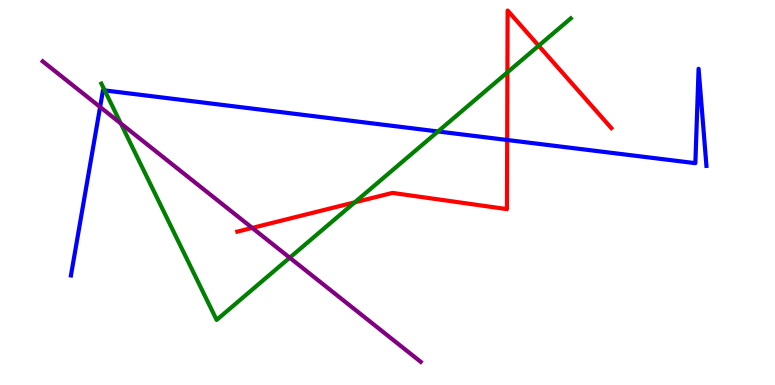[{'lines': ['blue', 'red'], 'intersections': [{'x': 6.54, 'y': 6.36}]}, {'lines': ['green', 'red'], 'intersections': [{'x': 4.58, 'y': 4.74}, {'x': 6.55, 'y': 8.12}, {'x': 6.95, 'y': 8.81}]}, {'lines': ['purple', 'red'], 'intersections': [{'x': 3.25, 'y': 4.08}]}, {'lines': ['blue', 'green'], 'intersections': [{'x': 1.35, 'y': 7.65}, {'x': 5.65, 'y': 6.59}]}, {'lines': ['blue', 'purple'], 'intersections': [{'x': 1.29, 'y': 7.22}]}, {'lines': ['green', 'purple'], 'intersections': [{'x': 1.56, 'y': 6.79}, {'x': 3.74, 'y': 3.31}]}]